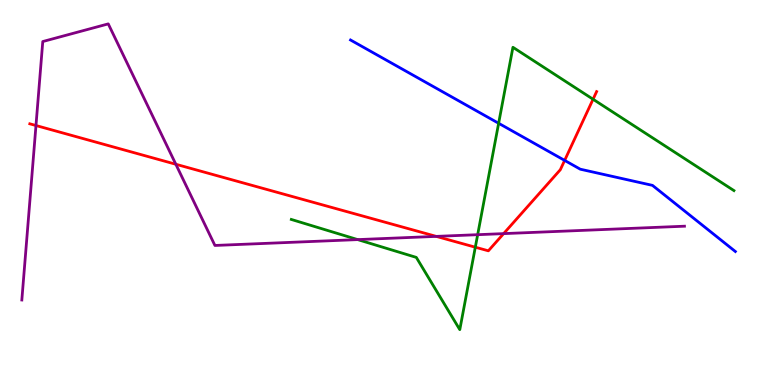[{'lines': ['blue', 'red'], 'intersections': [{'x': 7.29, 'y': 5.83}]}, {'lines': ['green', 'red'], 'intersections': [{'x': 6.13, 'y': 3.58}, {'x': 7.65, 'y': 7.42}]}, {'lines': ['purple', 'red'], 'intersections': [{'x': 0.464, 'y': 6.74}, {'x': 2.27, 'y': 5.73}, {'x': 5.63, 'y': 3.86}, {'x': 6.5, 'y': 3.93}]}, {'lines': ['blue', 'green'], 'intersections': [{'x': 6.43, 'y': 6.8}]}, {'lines': ['blue', 'purple'], 'intersections': []}, {'lines': ['green', 'purple'], 'intersections': [{'x': 4.62, 'y': 3.78}, {'x': 6.16, 'y': 3.9}]}]